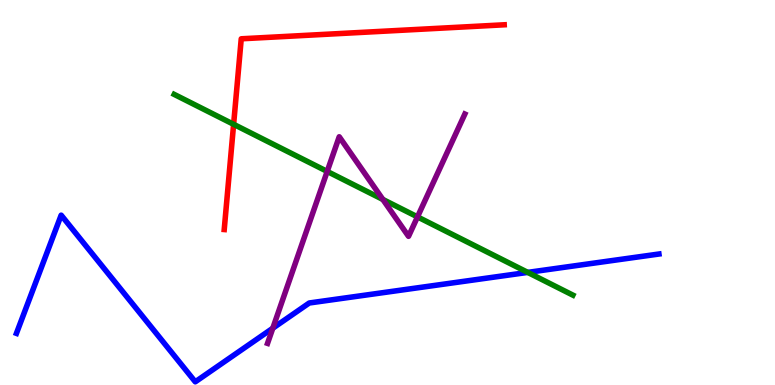[{'lines': ['blue', 'red'], 'intersections': []}, {'lines': ['green', 'red'], 'intersections': [{'x': 3.01, 'y': 6.77}]}, {'lines': ['purple', 'red'], 'intersections': []}, {'lines': ['blue', 'green'], 'intersections': [{'x': 6.81, 'y': 2.92}]}, {'lines': ['blue', 'purple'], 'intersections': [{'x': 3.52, 'y': 1.48}]}, {'lines': ['green', 'purple'], 'intersections': [{'x': 4.22, 'y': 5.55}, {'x': 4.94, 'y': 4.82}, {'x': 5.39, 'y': 4.37}]}]